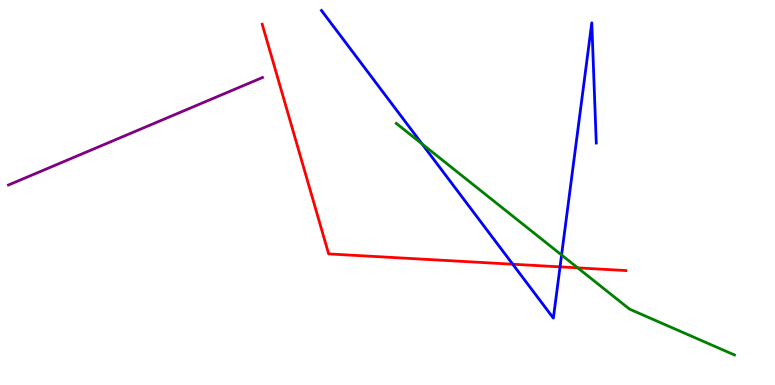[{'lines': ['blue', 'red'], 'intersections': [{'x': 6.62, 'y': 3.14}, {'x': 7.23, 'y': 3.07}]}, {'lines': ['green', 'red'], 'intersections': [{'x': 7.45, 'y': 3.04}]}, {'lines': ['purple', 'red'], 'intersections': []}, {'lines': ['blue', 'green'], 'intersections': [{'x': 5.45, 'y': 6.26}, {'x': 7.25, 'y': 3.38}]}, {'lines': ['blue', 'purple'], 'intersections': []}, {'lines': ['green', 'purple'], 'intersections': []}]